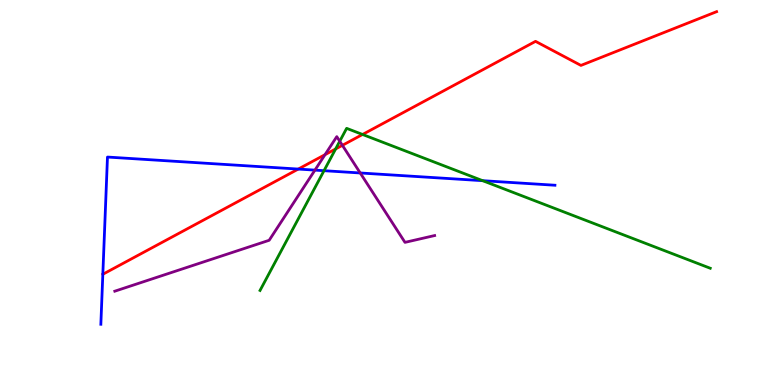[{'lines': ['blue', 'red'], 'intersections': [{'x': 1.33, 'y': 2.88}, {'x': 3.85, 'y': 5.61}]}, {'lines': ['green', 'red'], 'intersections': [{'x': 4.33, 'y': 6.13}, {'x': 4.68, 'y': 6.51}]}, {'lines': ['purple', 'red'], 'intersections': [{'x': 4.19, 'y': 5.98}, {'x': 4.42, 'y': 6.23}]}, {'lines': ['blue', 'green'], 'intersections': [{'x': 4.18, 'y': 5.57}, {'x': 6.23, 'y': 5.31}]}, {'lines': ['blue', 'purple'], 'intersections': [{'x': 4.06, 'y': 5.58}, {'x': 4.65, 'y': 5.51}]}, {'lines': ['green', 'purple'], 'intersections': [{'x': 4.38, 'y': 6.33}]}]